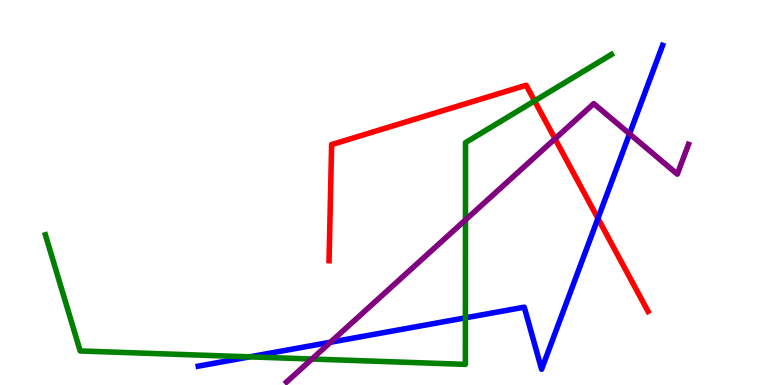[{'lines': ['blue', 'red'], 'intersections': [{'x': 7.72, 'y': 4.33}]}, {'lines': ['green', 'red'], 'intersections': [{'x': 6.9, 'y': 7.38}]}, {'lines': ['purple', 'red'], 'intersections': [{'x': 7.16, 'y': 6.4}]}, {'lines': ['blue', 'green'], 'intersections': [{'x': 3.22, 'y': 0.731}, {'x': 6.01, 'y': 1.74}]}, {'lines': ['blue', 'purple'], 'intersections': [{'x': 4.26, 'y': 1.11}, {'x': 8.12, 'y': 6.52}]}, {'lines': ['green', 'purple'], 'intersections': [{'x': 4.03, 'y': 0.675}, {'x': 6.01, 'y': 4.29}]}]